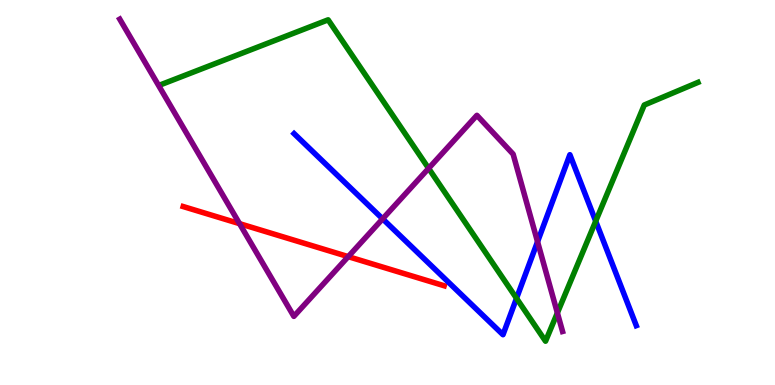[{'lines': ['blue', 'red'], 'intersections': []}, {'lines': ['green', 'red'], 'intersections': []}, {'lines': ['purple', 'red'], 'intersections': [{'x': 3.09, 'y': 4.19}, {'x': 4.49, 'y': 3.33}]}, {'lines': ['blue', 'green'], 'intersections': [{'x': 6.66, 'y': 2.25}, {'x': 7.69, 'y': 4.26}]}, {'lines': ['blue', 'purple'], 'intersections': [{'x': 4.94, 'y': 4.32}, {'x': 6.94, 'y': 3.72}]}, {'lines': ['green', 'purple'], 'intersections': [{'x': 5.53, 'y': 5.63}, {'x': 7.19, 'y': 1.87}]}]